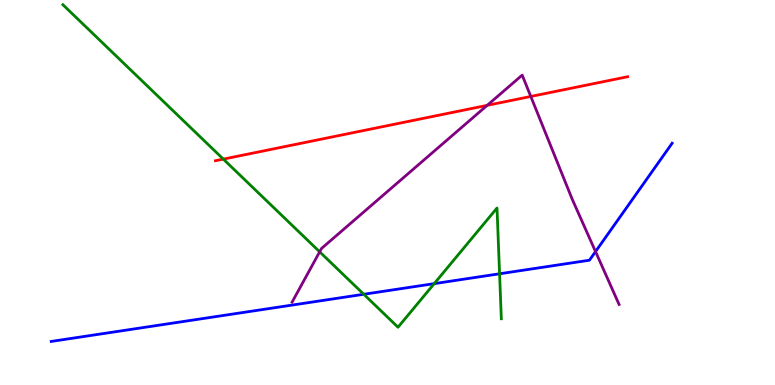[{'lines': ['blue', 'red'], 'intersections': []}, {'lines': ['green', 'red'], 'intersections': [{'x': 2.88, 'y': 5.87}]}, {'lines': ['purple', 'red'], 'intersections': [{'x': 6.29, 'y': 7.26}, {'x': 6.85, 'y': 7.49}]}, {'lines': ['blue', 'green'], 'intersections': [{'x': 4.69, 'y': 2.36}, {'x': 5.6, 'y': 2.63}, {'x': 6.45, 'y': 2.89}]}, {'lines': ['blue', 'purple'], 'intersections': [{'x': 7.68, 'y': 3.47}]}, {'lines': ['green', 'purple'], 'intersections': [{'x': 4.12, 'y': 3.46}]}]